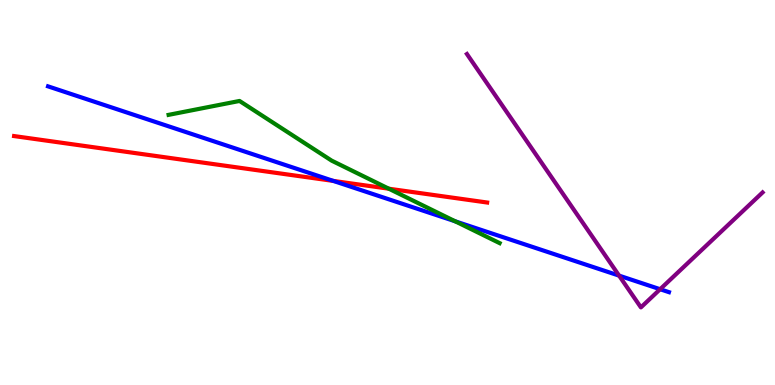[{'lines': ['blue', 'red'], 'intersections': [{'x': 4.3, 'y': 5.3}]}, {'lines': ['green', 'red'], 'intersections': [{'x': 5.02, 'y': 5.1}]}, {'lines': ['purple', 'red'], 'intersections': []}, {'lines': ['blue', 'green'], 'intersections': [{'x': 5.87, 'y': 4.25}]}, {'lines': ['blue', 'purple'], 'intersections': [{'x': 7.99, 'y': 2.84}, {'x': 8.52, 'y': 2.49}]}, {'lines': ['green', 'purple'], 'intersections': []}]